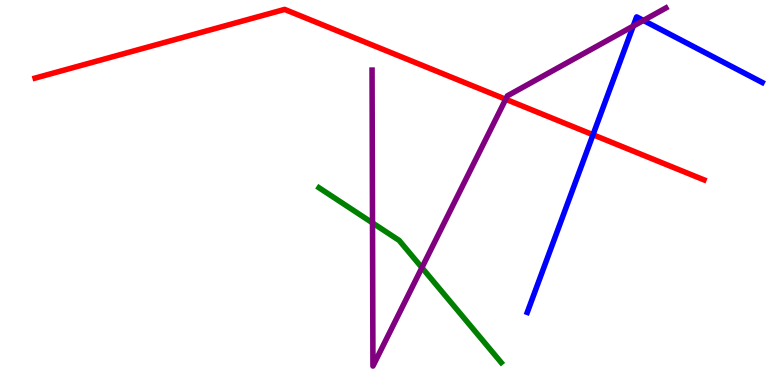[{'lines': ['blue', 'red'], 'intersections': [{'x': 7.65, 'y': 6.5}]}, {'lines': ['green', 'red'], 'intersections': []}, {'lines': ['purple', 'red'], 'intersections': [{'x': 6.52, 'y': 7.42}]}, {'lines': ['blue', 'green'], 'intersections': []}, {'lines': ['blue', 'purple'], 'intersections': [{'x': 8.17, 'y': 9.32}, {'x': 8.3, 'y': 9.47}]}, {'lines': ['green', 'purple'], 'intersections': [{'x': 4.81, 'y': 4.21}, {'x': 5.44, 'y': 3.05}]}]